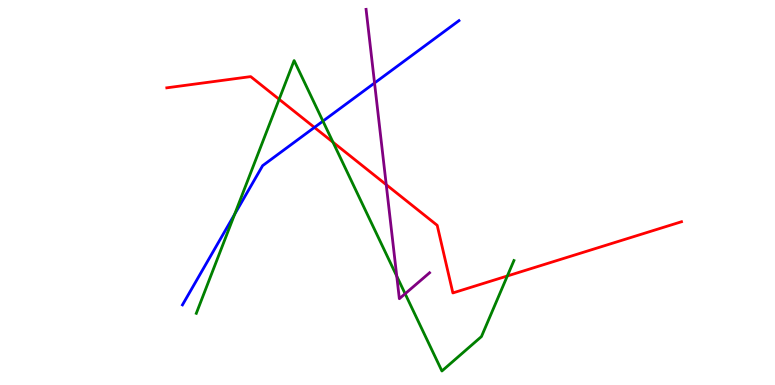[{'lines': ['blue', 'red'], 'intersections': [{'x': 4.06, 'y': 6.69}]}, {'lines': ['green', 'red'], 'intersections': [{'x': 3.6, 'y': 7.42}, {'x': 4.3, 'y': 6.31}, {'x': 6.55, 'y': 2.83}]}, {'lines': ['purple', 'red'], 'intersections': [{'x': 4.98, 'y': 5.2}]}, {'lines': ['blue', 'green'], 'intersections': [{'x': 3.03, 'y': 4.43}, {'x': 4.17, 'y': 6.85}]}, {'lines': ['blue', 'purple'], 'intersections': [{'x': 4.83, 'y': 7.84}]}, {'lines': ['green', 'purple'], 'intersections': [{'x': 5.12, 'y': 2.83}, {'x': 5.23, 'y': 2.37}]}]